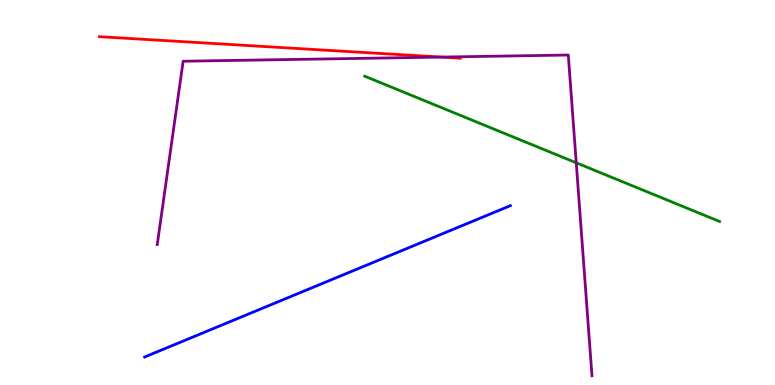[{'lines': ['blue', 'red'], 'intersections': []}, {'lines': ['green', 'red'], 'intersections': []}, {'lines': ['purple', 'red'], 'intersections': [{'x': 5.69, 'y': 8.52}]}, {'lines': ['blue', 'green'], 'intersections': []}, {'lines': ['blue', 'purple'], 'intersections': []}, {'lines': ['green', 'purple'], 'intersections': [{'x': 7.44, 'y': 5.77}]}]